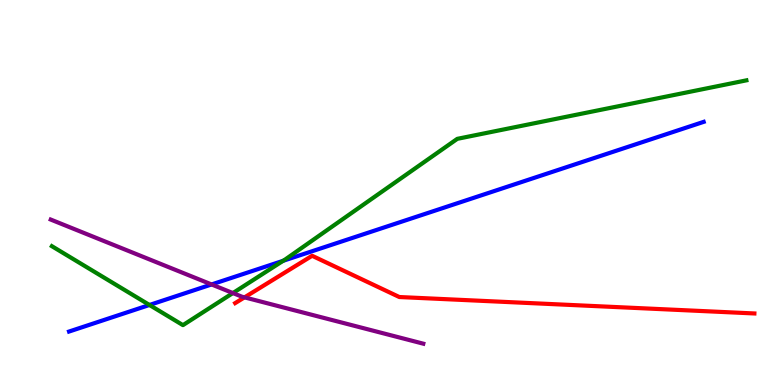[{'lines': ['blue', 'red'], 'intersections': []}, {'lines': ['green', 'red'], 'intersections': []}, {'lines': ['purple', 'red'], 'intersections': [{'x': 3.15, 'y': 2.28}]}, {'lines': ['blue', 'green'], 'intersections': [{'x': 1.93, 'y': 2.08}, {'x': 3.65, 'y': 3.23}]}, {'lines': ['blue', 'purple'], 'intersections': [{'x': 2.73, 'y': 2.61}]}, {'lines': ['green', 'purple'], 'intersections': [{'x': 3.01, 'y': 2.39}]}]